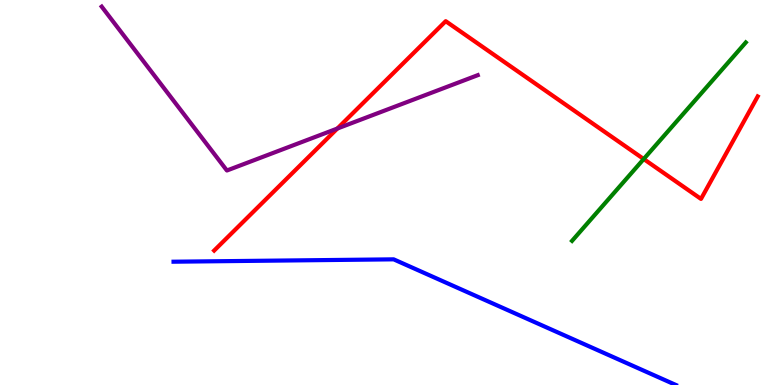[{'lines': ['blue', 'red'], 'intersections': []}, {'lines': ['green', 'red'], 'intersections': [{'x': 8.31, 'y': 5.87}]}, {'lines': ['purple', 'red'], 'intersections': [{'x': 4.35, 'y': 6.66}]}, {'lines': ['blue', 'green'], 'intersections': []}, {'lines': ['blue', 'purple'], 'intersections': []}, {'lines': ['green', 'purple'], 'intersections': []}]